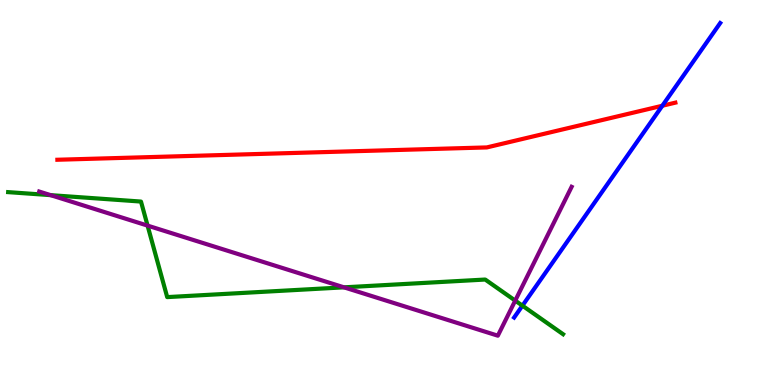[{'lines': ['blue', 'red'], 'intersections': [{'x': 8.55, 'y': 7.25}]}, {'lines': ['green', 'red'], 'intersections': []}, {'lines': ['purple', 'red'], 'intersections': []}, {'lines': ['blue', 'green'], 'intersections': [{'x': 6.74, 'y': 2.06}]}, {'lines': ['blue', 'purple'], 'intersections': []}, {'lines': ['green', 'purple'], 'intersections': [{'x': 0.654, 'y': 4.93}, {'x': 1.9, 'y': 4.14}, {'x': 4.44, 'y': 2.54}, {'x': 6.65, 'y': 2.19}]}]